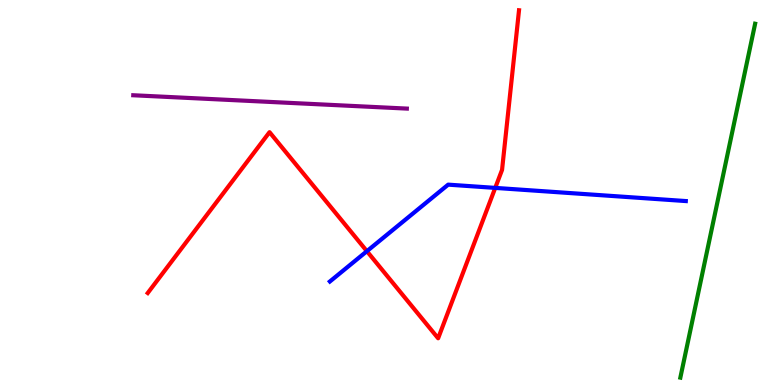[{'lines': ['blue', 'red'], 'intersections': [{'x': 4.73, 'y': 3.48}, {'x': 6.39, 'y': 5.12}]}, {'lines': ['green', 'red'], 'intersections': []}, {'lines': ['purple', 'red'], 'intersections': []}, {'lines': ['blue', 'green'], 'intersections': []}, {'lines': ['blue', 'purple'], 'intersections': []}, {'lines': ['green', 'purple'], 'intersections': []}]